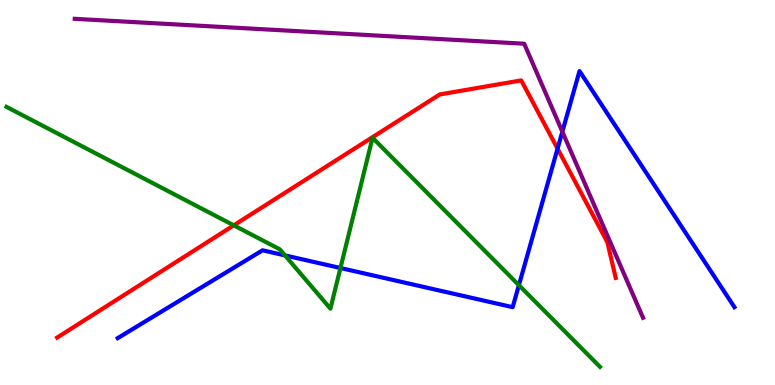[{'lines': ['blue', 'red'], 'intersections': [{'x': 7.19, 'y': 6.14}]}, {'lines': ['green', 'red'], 'intersections': [{'x': 3.02, 'y': 4.15}]}, {'lines': ['purple', 'red'], 'intersections': []}, {'lines': ['blue', 'green'], 'intersections': [{'x': 3.68, 'y': 3.37}, {'x': 4.39, 'y': 3.04}, {'x': 6.7, 'y': 2.59}]}, {'lines': ['blue', 'purple'], 'intersections': [{'x': 7.26, 'y': 6.58}]}, {'lines': ['green', 'purple'], 'intersections': []}]